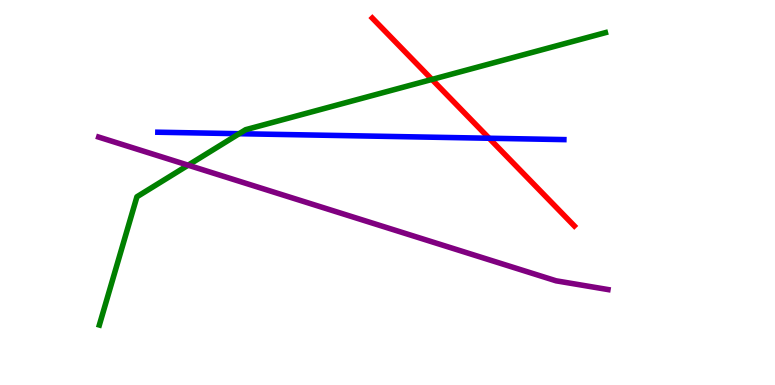[{'lines': ['blue', 'red'], 'intersections': [{'x': 6.31, 'y': 6.41}]}, {'lines': ['green', 'red'], 'intersections': [{'x': 5.57, 'y': 7.94}]}, {'lines': ['purple', 'red'], 'intersections': []}, {'lines': ['blue', 'green'], 'intersections': [{'x': 3.09, 'y': 6.53}]}, {'lines': ['blue', 'purple'], 'intersections': []}, {'lines': ['green', 'purple'], 'intersections': [{'x': 2.43, 'y': 5.71}]}]